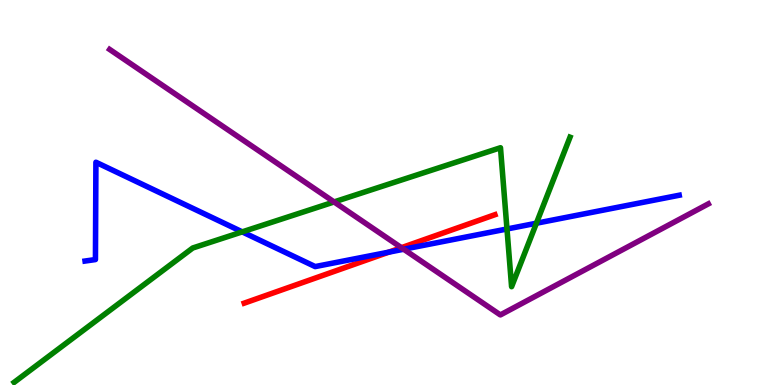[{'lines': ['blue', 'red'], 'intersections': [{'x': 5.02, 'y': 3.45}]}, {'lines': ['green', 'red'], 'intersections': []}, {'lines': ['purple', 'red'], 'intersections': [{'x': 5.18, 'y': 3.57}]}, {'lines': ['blue', 'green'], 'intersections': [{'x': 3.13, 'y': 3.98}, {'x': 6.54, 'y': 4.05}, {'x': 6.92, 'y': 4.2}]}, {'lines': ['blue', 'purple'], 'intersections': [{'x': 5.21, 'y': 3.53}]}, {'lines': ['green', 'purple'], 'intersections': [{'x': 4.31, 'y': 4.75}]}]